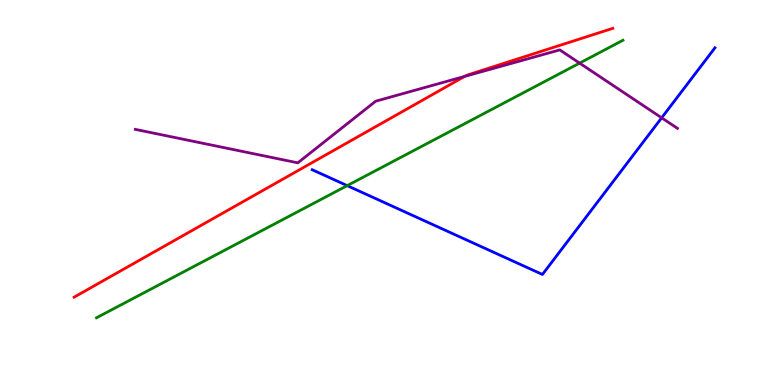[{'lines': ['blue', 'red'], 'intersections': []}, {'lines': ['green', 'red'], 'intersections': []}, {'lines': ['purple', 'red'], 'intersections': [{'x': 5.99, 'y': 8.01}]}, {'lines': ['blue', 'green'], 'intersections': [{'x': 4.48, 'y': 5.18}]}, {'lines': ['blue', 'purple'], 'intersections': [{'x': 8.54, 'y': 6.94}]}, {'lines': ['green', 'purple'], 'intersections': [{'x': 7.48, 'y': 8.36}]}]